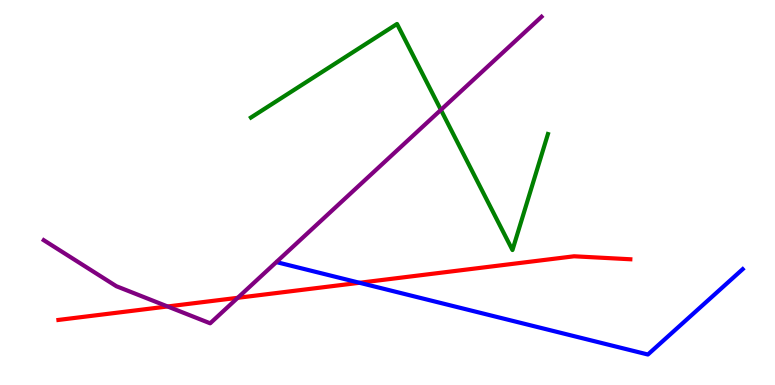[{'lines': ['blue', 'red'], 'intersections': [{'x': 4.64, 'y': 2.66}]}, {'lines': ['green', 'red'], 'intersections': []}, {'lines': ['purple', 'red'], 'intersections': [{'x': 2.16, 'y': 2.04}, {'x': 3.07, 'y': 2.26}]}, {'lines': ['blue', 'green'], 'intersections': []}, {'lines': ['blue', 'purple'], 'intersections': []}, {'lines': ['green', 'purple'], 'intersections': [{'x': 5.69, 'y': 7.15}]}]